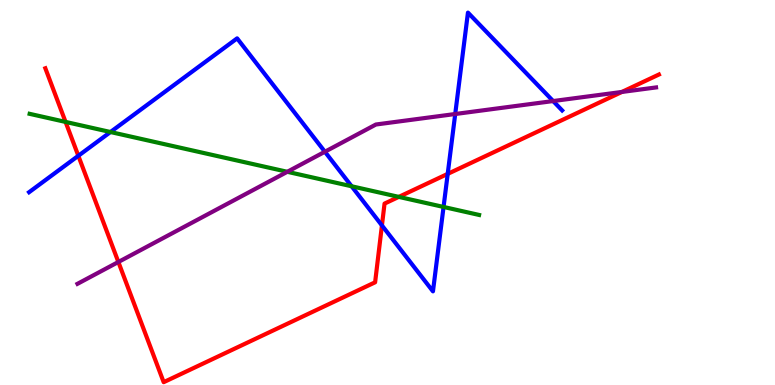[{'lines': ['blue', 'red'], 'intersections': [{'x': 1.01, 'y': 5.95}, {'x': 4.93, 'y': 4.14}, {'x': 5.78, 'y': 5.48}]}, {'lines': ['green', 'red'], 'intersections': [{'x': 0.846, 'y': 6.83}, {'x': 5.15, 'y': 4.89}]}, {'lines': ['purple', 'red'], 'intersections': [{'x': 1.53, 'y': 3.2}, {'x': 8.02, 'y': 7.61}]}, {'lines': ['blue', 'green'], 'intersections': [{'x': 1.43, 'y': 6.57}, {'x': 4.54, 'y': 5.16}, {'x': 5.72, 'y': 4.62}]}, {'lines': ['blue', 'purple'], 'intersections': [{'x': 4.19, 'y': 6.06}, {'x': 5.87, 'y': 7.04}, {'x': 7.14, 'y': 7.38}]}, {'lines': ['green', 'purple'], 'intersections': [{'x': 3.71, 'y': 5.54}]}]